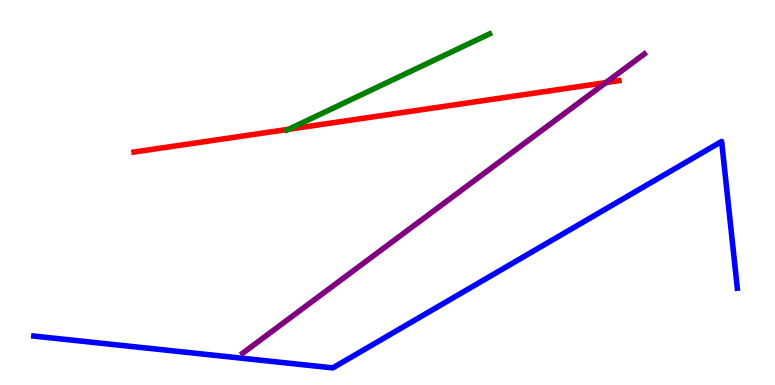[{'lines': ['blue', 'red'], 'intersections': []}, {'lines': ['green', 'red'], 'intersections': [{'x': 3.72, 'y': 6.64}]}, {'lines': ['purple', 'red'], 'intersections': [{'x': 7.82, 'y': 7.85}]}, {'lines': ['blue', 'green'], 'intersections': []}, {'lines': ['blue', 'purple'], 'intersections': []}, {'lines': ['green', 'purple'], 'intersections': []}]